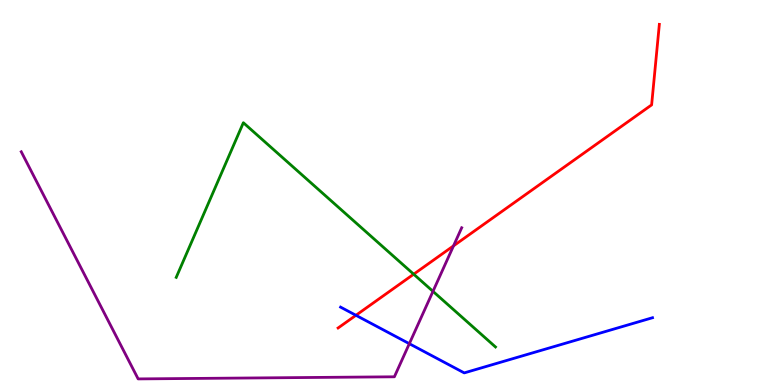[{'lines': ['blue', 'red'], 'intersections': [{'x': 4.59, 'y': 1.81}]}, {'lines': ['green', 'red'], 'intersections': [{'x': 5.34, 'y': 2.88}]}, {'lines': ['purple', 'red'], 'intersections': [{'x': 5.85, 'y': 3.61}]}, {'lines': ['blue', 'green'], 'intersections': []}, {'lines': ['blue', 'purple'], 'intersections': [{'x': 5.28, 'y': 1.07}]}, {'lines': ['green', 'purple'], 'intersections': [{'x': 5.59, 'y': 2.43}]}]